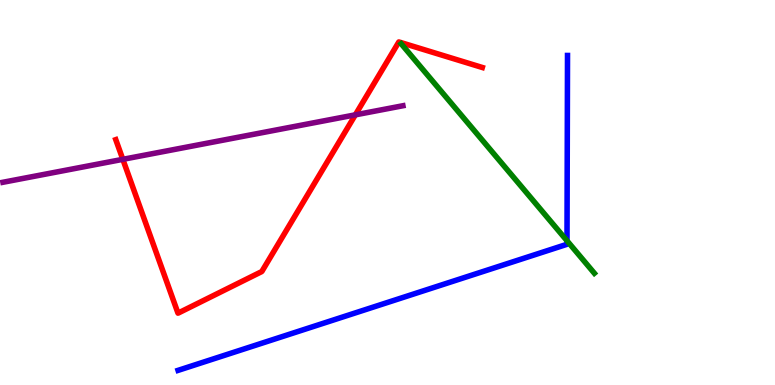[{'lines': ['blue', 'red'], 'intersections': []}, {'lines': ['green', 'red'], 'intersections': []}, {'lines': ['purple', 'red'], 'intersections': [{'x': 1.58, 'y': 5.86}, {'x': 4.59, 'y': 7.02}]}, {'lines': ['blue', 'green'], 'intersections': [{'x': 7.32, 'y': 3.75}]}, {'lines': ['blue', 'purple'], 'intersections': []}, {'lines': ['green', 'purple'], 'intersections': []}]